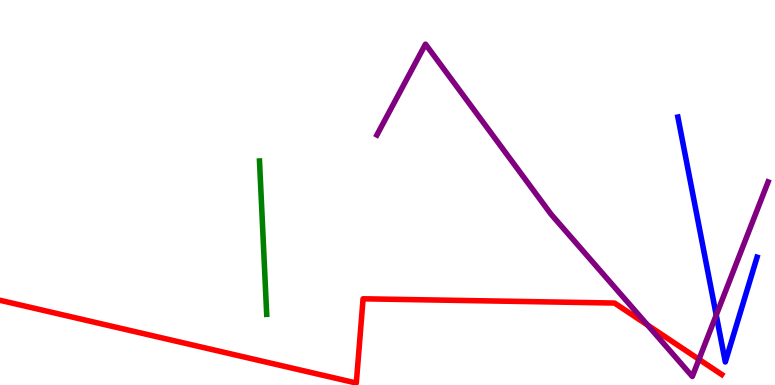[{'lines': ['blue', 'red'], 'intersections': []}, {'lines': ['green', 'red'], 'intersections': []}, {'lines': ['purple', 'red'], 'intersections': [{'x': 8.36, 'y': 1.56}, {'x': 9.02, 'y': 0.666}]}, {'lines': ['blue', 'green'], 'intersections': []}, {'lines': ['blue', 'purple'], 'intersections': [{'x': 9.24, 'y': 1.82}]}, {'lines': ['green', 'purple'], 'intersections': []}]